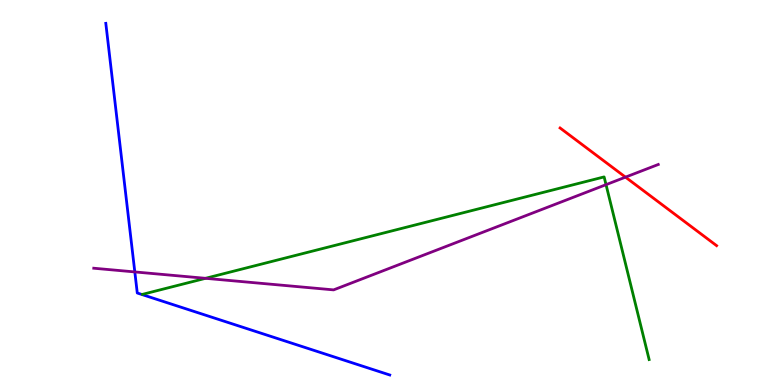[{'lines': ['blue', 'red'], 'intersections': []}, {'lines': ['green', 'red'], 'intersections': []}, {'lines': ['purple', 'red'], 'intersections': [{'x': 8.07, 'y': 5.4}]}, {'lines': ['blue', 'green'], 'intersections': []}, {'lines': ['blue', 'purple'], 'intersections': [{'x': 1.74, 'y': 2.94}]}, {'lines': ['green', 'purple'], 'intersections': [{'x': 2.65, 'y': 2.77}, {'x': 7.82, 'y': 5.2}]}]